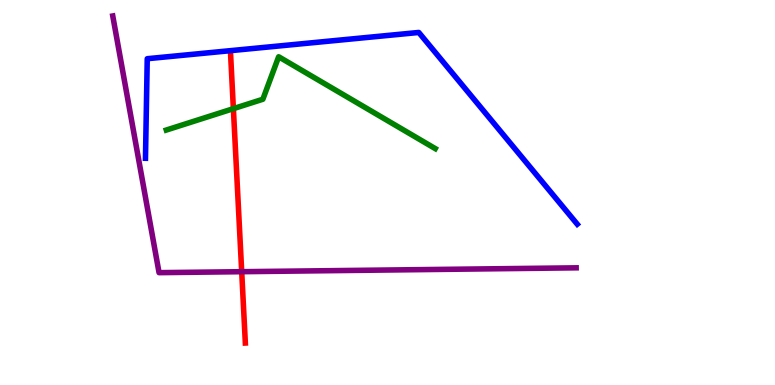[{'lines': ['blue', 'red'], 'intersections': []}, {'lines': ['green', 'red'], 'intersections': [{'x': 3.01, 'y': 7.18}]}, {'lines': ['purple', 'red'], 'intersections': [{'x': 3.12, 'y': 2.94}]}, {'lines': ['blue', 'green'], 'intersections': []}, {'lines': ['blue', 'purple'], 'intersections': []}, {'lines': ['green', 'purple'], 'intersections': []}]